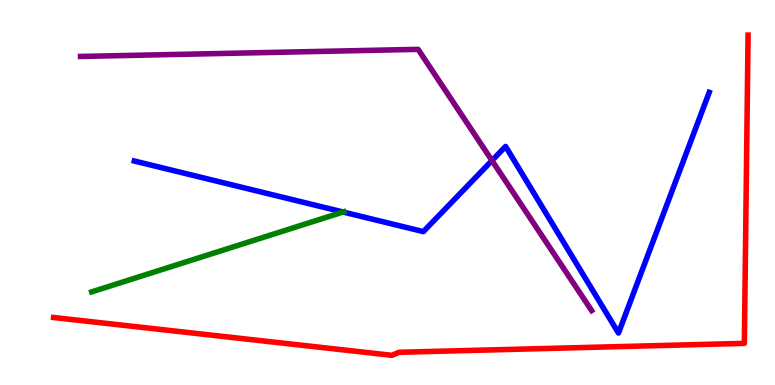[{'lines': ['blue', 'red'], 'intersections': []}, {'lines': ['green', 'red'], 'intersections': []}, {'lines': ['purple', 'red'], 'intersections': []}, {'lines': ['blue', 'green'], 'intersections': [{'x': 4.43, 'y': 4.49}]}, {'lines': ['blue', 'purple'], 'intersections': [{'x': 6.35, 'y': 5.83}]}, {'lines': ['green', 'purple'], 'intersections': []}]